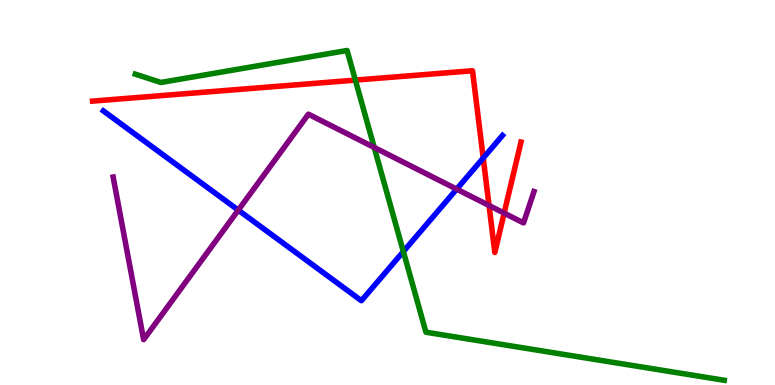[{'lines': ['blue', 'red'], 'intersections': [{'x': 6.24, 'y': 5.9}]}, {'lines': ['green', 'red'], 'intersections': [{'x': 4.59, 'y': 7.92}]}, {'lines': ['purple', 'red'], 'intersections': [{'x': 6.31, 'y': 4.66}, {'x': 6.5, 'y': 4.46}]}, {'lines': ['blue', 'green'], 'intersections': [{'x': 5.2, 'y': 3.47}]}, {'lines': ['blue', 'purple'], 'intersections': [{'x': 3.07, 'y': 4.54}, {'x': 5.89, 'y': 5.09}]}, {'lines': ['green', 'purple'], 'intersections': [{'x': 4.83, 'y': 6.17}]}]